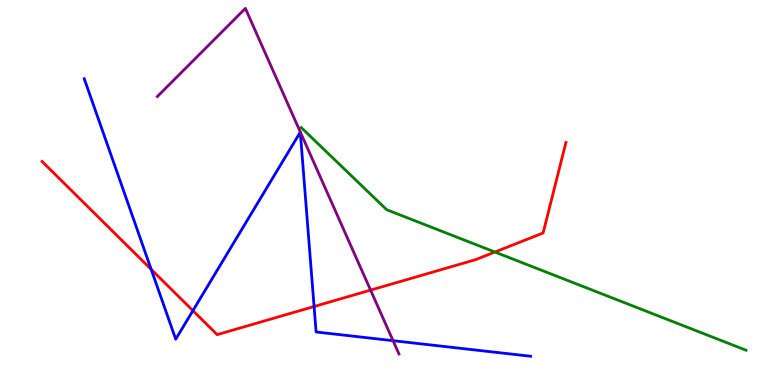[{'lines': ['blue', 'red'], 'intersections': [{'x': 1.95, 'y': 3.0}, {'x': 2.49, 'y': 1.93}, {'x': 4.05, 'y': 2.04}]}, {'lines': ['green', 'red'], 'intersections': [{'x': 6.39, 'y': 3.45}]}, {'lines': ['purple', 'red'], 'intersections': [{'x': 4.78, 'y': 2.46}]}, {'lines': ['blue', 'green'], 'intersections': []}, {'lines': ['blue', 'purple'], 'intersections': [{'x': 5.07, 'y': 1.15}]}, {'lines': ['green', 'purple'], 'intersections': []}]